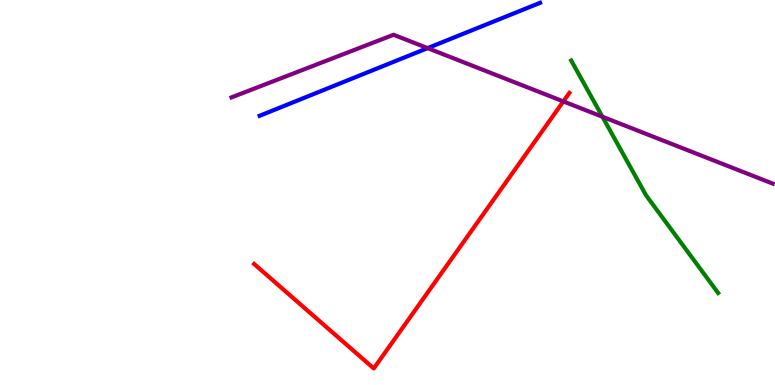[{'lines': ['blue', 'red'], 'intersections': []}, {'lines': ['green', 'red'], 'intersections': []}, {'lines': ['purple', 'red'], 'intersections': [{'x': 7.27, 'y': 7.37}]}, {'lines': ['blue', 'green'], 'intersections': []}, {'lines': ['blue', 'purple'], 'intersections': [{'x': 5.52, 'y': 8.75}]}, {'lines': ['green', 'purple'], 'intersections': [{'x': 7.77, 'y': 6.97}]}]